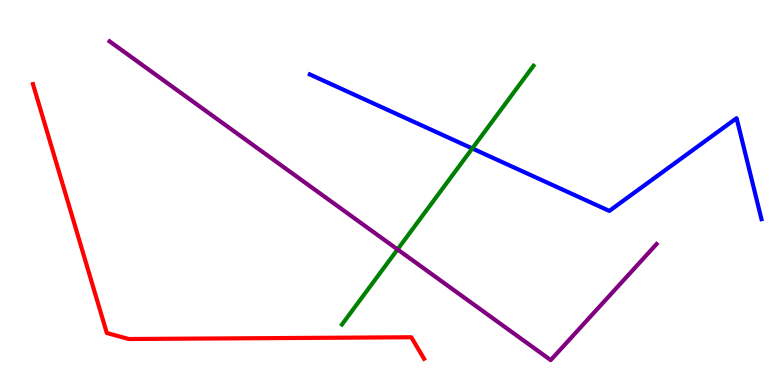[{'lines': ['blue', 'red'], 'intersections': []}, {'lines': ['green', 'red'], 'intersections': []}, {'lines': ['purple', 'red'], 'intersections': []}, {'lines': ['blue', 'green'], 'intersections': [{'x': 6.09, 'y': 6.14}]}, {'lines': ['blue', 'purple'], 'intersections': []}, {'lines': ['green', 'purple'], 'intersections': [{'x': 5.13, 'y': 3.52}]}]